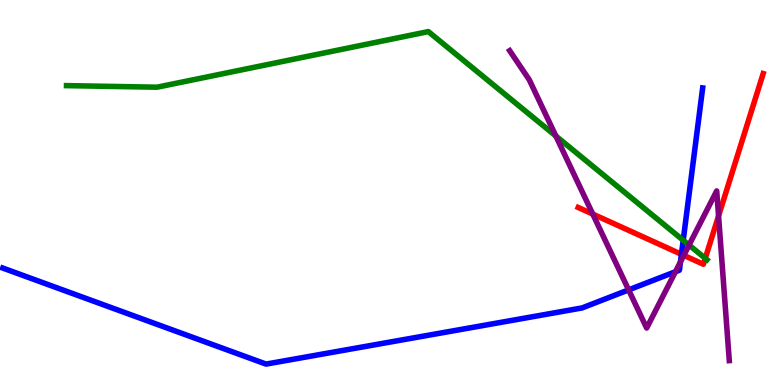[{'lines': ['blue', 'red'], 'intersections': [{'x': 8.79, 'y': 3.39}]}, {'lines': ['green', 'red'], 'intersections': [{'x': 9.1, 'y': 3.29}]}, {'lines': ['purple', 'red'], 'intersections': [{'x': 7.65, 'y': 4.44}, {'x': 8.82, 'y': 3.37}, {'x': 9.27, 'y': 4.39}]}, {'lines': ['blue', 'green'], 'intersections': [{'x': 8.82, 'y': 3.76}]}, {'lines': ['blue', 'purple'], 'intersections': [{'x': 8.11, 'y': 2.47}, {'x': 8.72, 'y': 2.94}, {'x': 8.78, 'y': 3.2}]}, {'lines': ['green', 'purple'], 'intersections': [{'x': 7.17, 'y': 6.47}, {'x': 8.89, 'y': 3.63}]}]